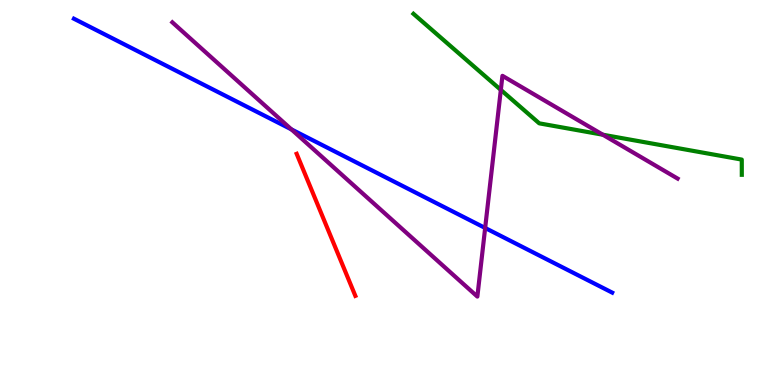[{'lines': ['blue', 'red'], 'intersections': []}, {'lines': ['green', 'red'], 'intersections': []}, {'lines': ['purple', 'red'], 'intersections': []}, {'lines': ['blue', 'green'], 'intersections': []}, {'lines': ['blue', 'purple'], 'intersections': [{'x': 3.76, 'y': 6.64}, {'x': 6.26, 'y': 4.08}]}, {'lines': ['green', 'purple'], 'intersections': [{'x': 6.46, 'y': 7.67}, {'x': 7.78, 'y': 6.5}]}]